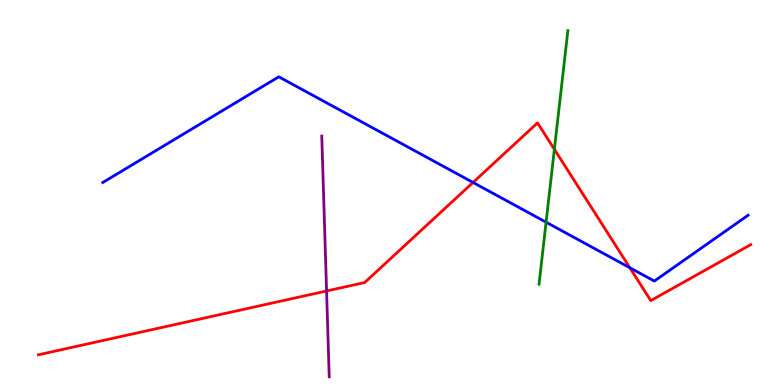[{'lines': ['blue', 'red'], 'intersections': [{'x': 6.1, 'y': 5.26}, {'x': 8.13, 'y': 3.05}]}, {'lines': ['green', 'red'], 'intersections': [{'x': 7.15, 'y': 6.12}]}, {'lines': ['purple', 'red'], 'intersections': [{'x': 4.21, 'y': 2.44}]}, {'lines': ['blue', 'green'], 'intersections': [{'x': 7.05, 'y': 4.23}]}, {'lines': ['blue', 'purple'], 'intersections': []}, {'lines': ['green', 'purple'], 'intersections': []}]